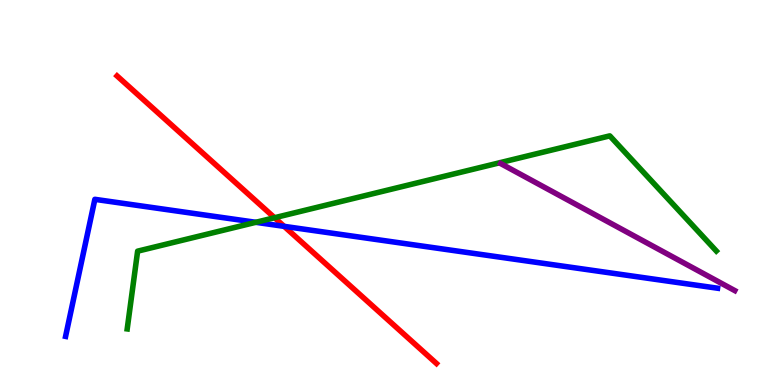[{'lines': ['blue', 'red'], 'intersections': [{'x': 3.67, 'y': 4.12}]}, {'lines': ['green', 'red'], 'intersections': [{'x': 3.54, 'y': 4.34}]}, {'lines': ['purple', 'red'], 'intersections': []}, {'lines': ['blue', 'green'], 'intersections': [{'x': 3.3, 'y': 4.23}]}, {'lines': ['blue', 'purple'], 'intersections': []}, {'lines': ['green', 'purple'], 'intersections': []}]